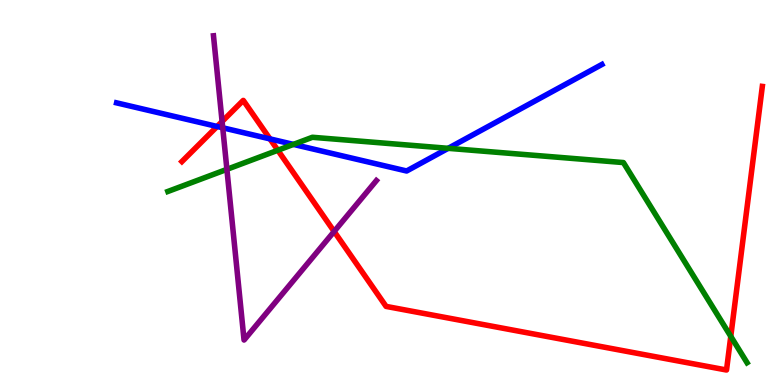[{'lines': ['blue', 'red'], 'intersections': [{'x': 2.8, 'y': 6.72}, {'x': 3.48, 'y': 6.39}]}, {'lines': ['green', 'red'], 'intersections': [{'x': 3.59, 'y': 6.1}, {'x': 9.43, 'y': 1.26}]}, {'lines': ['purple', 'red'], 'intersections': [{'x': 2.87, 'y': 6.84}, {'x': 4.31, 'y': 3.99}]}, {'lines': ['blue', 'green'], 'intersections': [{'x': 3.79, 'y': 6.25}, {'x': 5.78, 'y': 6.15}]}, {'lines': ['blue', 'purple'], 'intersections': [{'x': 2.87, 'y': 6.68}]}, {'lines': ['green', 'purple'], 'intersections': [{'x': 2.93, 'y': 5.6}]}]